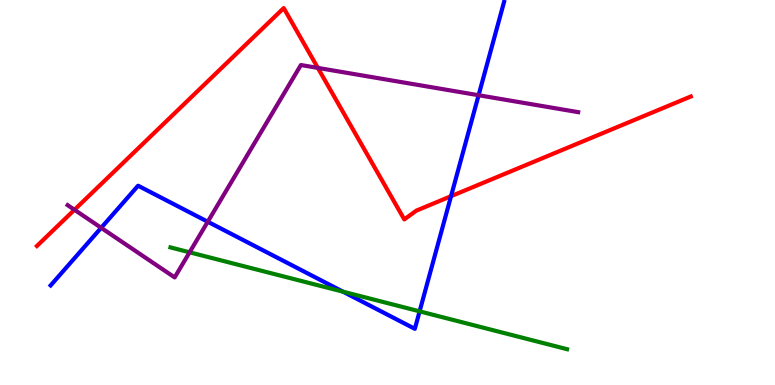[{'lines': ['blue', 'red'], 'intersections': [{'x': 5.82, 'y': 4.9}]}, {'lines': ['green', 'red'], 'intersections': []}, {'lines': ['purple', 'red'], 'intersections': [{'x': 0.961, 'y': 4.55}, {'x': 4.1, 'y': 8.24}]}, {'lines': ['blue', 'green'], 'intersections': [{'x': 4.43, 'y': 2.42}, {'x': 5.41, 'y': 1.91}]}, {'lines': ['blue', 'purple'], 'intersections': [{'x': 1.31, 'y': 4.08}, {'x': 2.68, 'y': 4.24}, {'x': 6.18, 'y': 7.53}]}, {'lines': ['green', 'purple'], 'intersections': [{'x': 2.45, 'y': 3.45}]}]